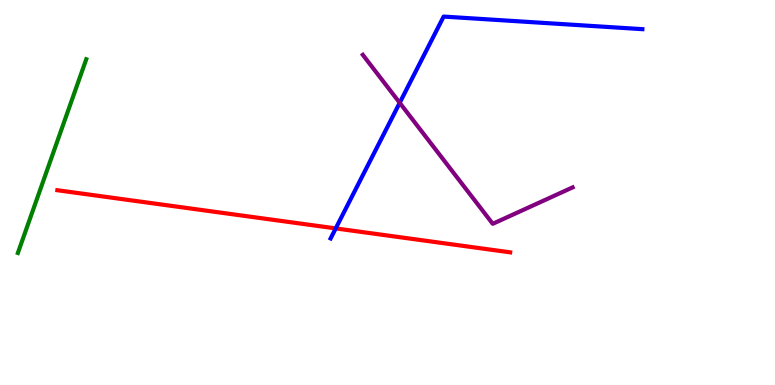[{'lines': ['blue', 'red'], 'intersections': [{'x': 4.33, 'y': 4.07}]}, {'lines': ['green', 'red'], 'intersections': []}, {'lines': ['purple', 'red'], 'intersections': []}, {'lines': ['blue', 'green'], 'intersections': []}, {'lines': ['blue', 'purple'], 'intersections': [{'x': 5.16, 'y': 7.33}]}, {'lines': ['green', 'purple'], 'intersections': []}]